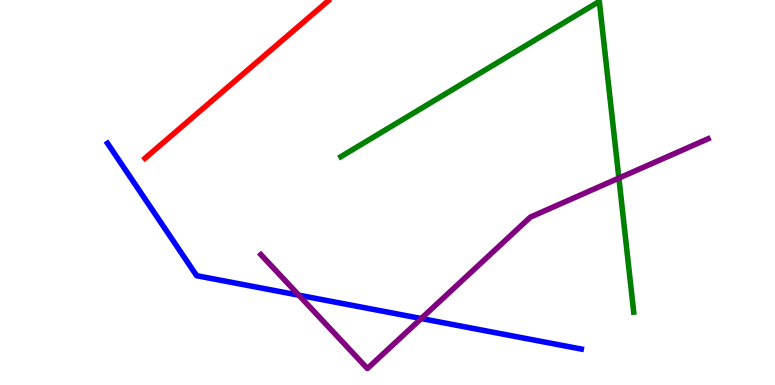[{'lines': ['blue', 'red'], 'intersections': []}, {'lines': ['green', 'red'], 'intersections': []}, {'lines': ['purple', 'red'], 'intersections': []}, {'lines': ['blue', 'green'], 'intersections': []}, {'lines': ['blue', 'purple'], 'intersections': [{'x': 3.86, 'y': 2.33}, {'x': 5.44, 'y': 1.73}]}, {'lines': ['green', 'purple'], 'intersections': [{'x': 7.99, 'y': 5.37}]}]